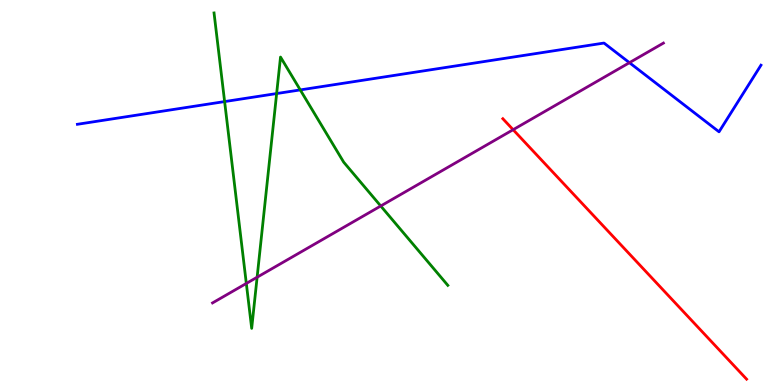[{'lines': ['blue', 'red'], 'intersections': []}, {'lines': ['green', 'red'], 'intersections': []}, {'lines': ['purple', 'red'], 'intersections': [{'x': 6.62, 'y': 6.63}]}, {'lines': ['blue', 'green'], 'intersections': [{'x': 2.9, 'y': 7.36}, {'x': 3.57, 'y': 7.57}, {'x': 3.87, 'y': 7.66}]}, {'lines': ['blue', 'purple'], 'intersections': [{'x': 8.12, 'y': 8.37}]}, {'lines': ['green', 'purple'], 'intersections': [{'x': 3.18, 'y': 2.64}, {'x': 3.32, 'y': 2.8}, {'x': 4.91, 'y': 4.65}]}]